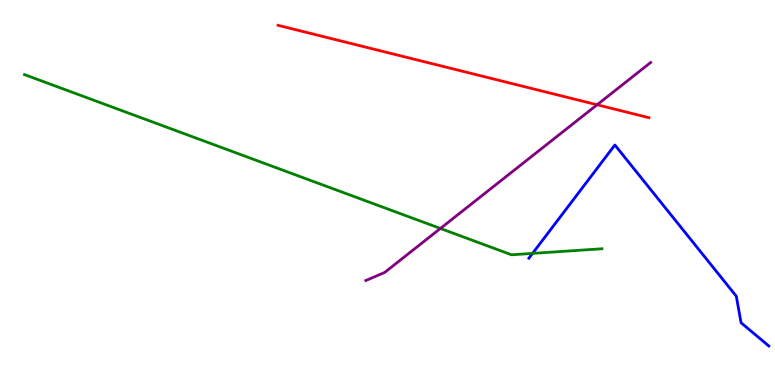[{'lines': ['blue', 'red'], 'intersections': []}, {'lines': ['green', 'red'], 'intersections': []}, {'lines': ['purple', 'red'], 'intersections': [{'x': 7.7, 'y': 7.28}]}, {'lines': ['blue', 'green'], 'intersections': [{'x': 6.87, 'y': 3.42}]}, {'lines': ['blue', 'purple'], 'intersections': []}, {'lines': ['green', 'purple'], 'intersections': [{'x': 5.68, 'y': 4.07}]}]